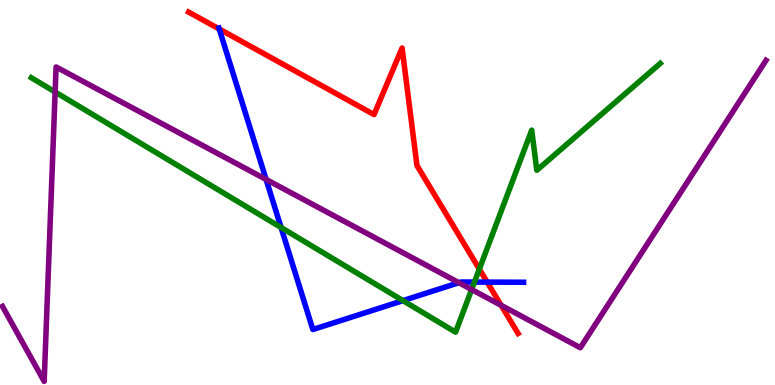[{'lines': ['blue', 'red'], 'intersections': [{'x': 2.83, 'y': 9.25}, {'x': 6.29, 'y': 2.67}]}, {'lines': ['green', 'red'], 'intersections': [{'x': 6.18, 'y': 3.01}]}, {'lines': ['purple', 'red'], 'intersections': [{'x': 6.47, 'y': 2.07}]}, {'lines': ['blue', 'green'], 'intersections': [{'x': 3.63, 'y': 4.09}, {'x': 5.2, 'y': 2.19}, {'x': 6.12, 'y': 2.67}]}, {'lines': ['blue', 'purple'], 'intersections': [{'x': 3.43, 'y': 5.34}, {'x': 5.92, 'y': 2.66}]}, {'lines': ['green', 'purple'], 'intersections': [{'x': 0.711, 'y': 7.61}, {'x': 6.09, 'y': 2.48}]}]